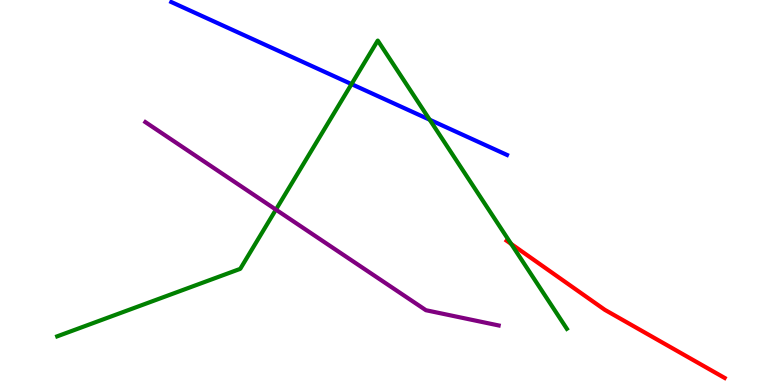[{'lines': ['blue', 'red'], 'intersections': []}, {'lines': ['green', 'red'], 'intersections': [{'x': 6.6, 'y': 3.66}]}, {'lines': ['purple', 'red'], 'intersections': []}, {'lines': ['blue', 'green'], 'intersections': [{'x': 4.54, 'y': 7.82}, {'x': 5.54, 'y': 6.89}]}, {'lines': ['blue', 'purple'], 'intersections': []}, {'lines': ['green', 'purple'], 'intersections': [{'x': 3.56, 'y': 4.55}]}]